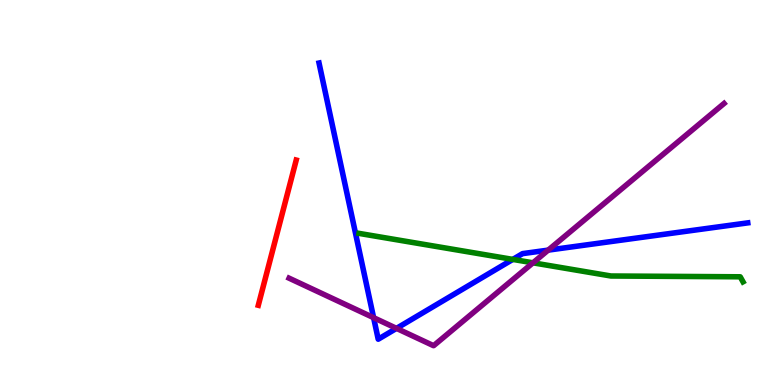[{'lines': ['blue', 'red'], 'intersections': []}, {'lines': ['green', 'red'], 'intersections': []}, {'lines': ['purple', 'red'], 'intersections': []}, {'lines': ['blue', 'green'], 'intersections': [{'x': 6.62, 'y': 3.26}]}, {'lines': ['blue', 'purple'], 'intersections': [{'x': 4.82, 'y': 1.75}, {'x': 5.12, 'y': 1.47}, {'x': 7.07, 'y': 3.5}]}, {'lines': ['green', 'purple'], 'intersections': [{'x': 6.88, 'y': 3.17}]}]